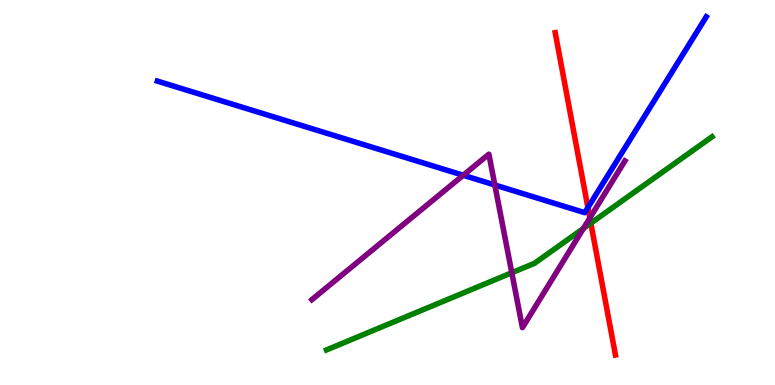[{'lines': ['blue', 'red'], 'intersections': [{'x': 7.59, 'y': 4.61}]}, {'lines': ['green', 'red'], 'intersections': [{'x': 7.62, 'y': 4.2}]}, {'lines': ['purple', 'red'], 'intersections': [{'x': 7.61, 'y': 4.34}]}, {'lines': ['blue', 'green'], 'intersections': []}, {'lines': ['blue', 'purple'], 'intersections': [{'x': 5.98, 'y': 5.45}, {'x': 6.38, 'y': 5.2}]}, {'lines': ['green', 'purple'], 'intersections': [{'x': 6.6, 'y': 2.92}, {'x': 7.53, 'y': 4.07}]}]